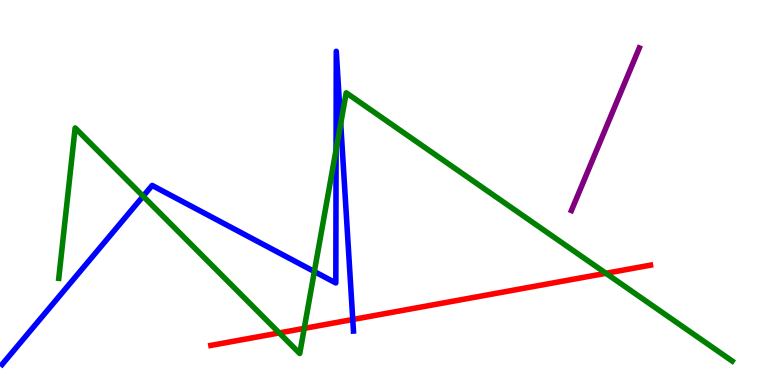[{'lines': ['blue', 'red'], 'intersections': [{'x': 4.55, 'y': 1.7}]}, {'lines': ['green', 'red'], 'intersections': [{'x': 3.6, 'y': 1.35}, {'x': 3.93, 'y': 1.47}, {'x': 7.82, 'y': 2.9}]}, {'lines': ['purple', 'red'], 'intersections': []}, {'lines': ['blue', 'green'], 'intersections': [{'x': 1.85, 'y': 4.9}, {'x': 4.06, 'y': 2.95}, {'x': 4.34, 'y': 6.11}, {'x': 4.4, 'y': 6.79}]}, {'lines': ['blue', 'purple'], 'intersections': []}, {'lines': ['green', 'purple'], 'intersections': []}]